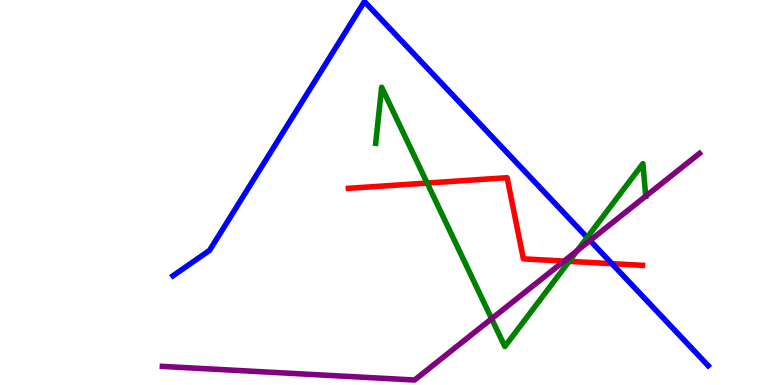[{'lines': ['blue', 'red'], 'intersections': [{'x': 7.9, 'y': 3.15}]}, {'lines': ['green', 'red'], 'intersections': [{'x': 5.51, 'y': 5.25}, {'x': 7.34, 'y': 3.21}]}, {'lines': ['purple', 'red'], 'intersections': [{'x': 7.28, 'y': 3.22}]}, {'lines': ['blue', 'green'], 'intersections': [{'x': 7.58, 'y': 3.83}]}, {'lines': ['blue', 'purple'], 'intersections': [{'x': 7.61, 'y': 3.75}]}, {'lines': ['green', 'purple'], 'intersections': [{'x': 6.34, 'y': 1.72}, {'x': 7.45, 'y': 3.49}, {'x': 8.33, 'y': 4.9}]}]